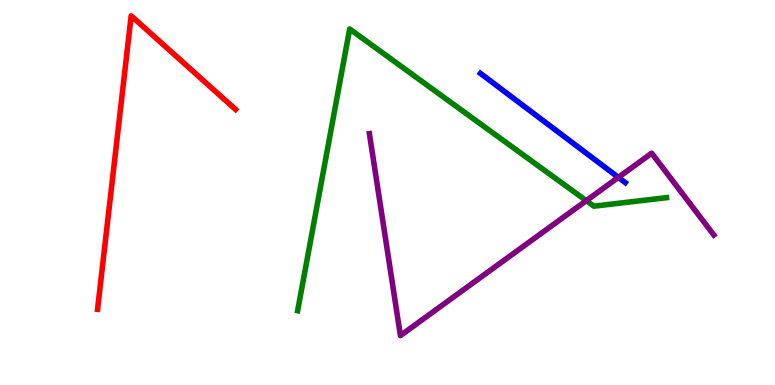[{'lines': ['blue', 'red'], 'intersections': []}, {'lines': ['green', 'red'], 'intersections': []}, {'lines': ['purple', 'red'], 'intersections': []}, {'lines': ['blue', 'green'], 'intersections': []}, {'lines': ['blue', 'purple'], 'intersections': [{'x': 7.98, 'y': 5.39}]}, {'lines': ['green', 'purple'], 'intersections': [{'x': 7.56, 'y': 4.79}]}]